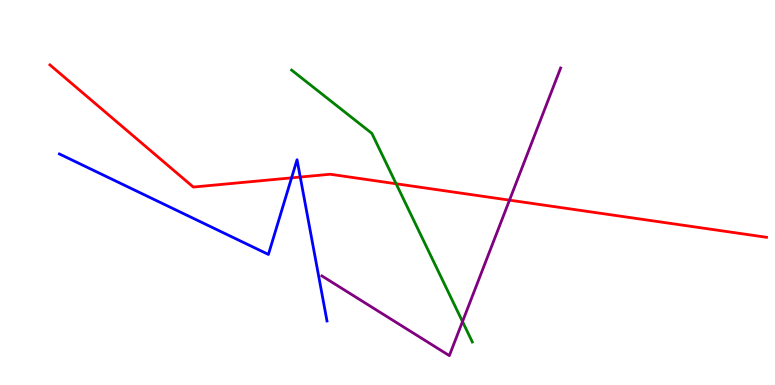[{'lines': ['blue', 'red'], 'intersections': [{'x': 3.76, 'y': 5.38}, {'x': 3.87, 'y': 5.4}]}, {'lines': ['green', 'red'], 'intersections': [{'x': 5.11, 'y': 5.23}]}, {'lines': ['purple', 'red'], 'intersections': [{'x': 6.57, 'y': 4.8}]}, {'lines': ['blue', 'green'], 'intersections': []}, {'lines': ['blue', 'purple'], 'intersections': []}, {'lines': ['green', 'purple'], 'intersections': [{'x': 5.97, 'y': 1.65}]}]